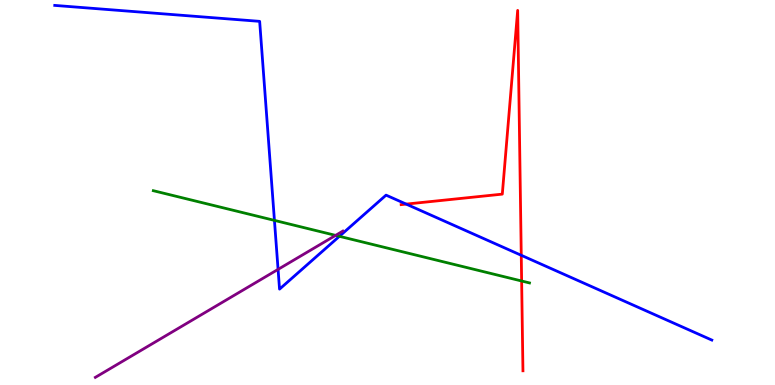[{'lines': ['blue', 'red'], 'intersections': [{'x': 5.24, 'y': 4.7}, {'x': 6.73, 'y': 3.37}]}, {'lines': ['green', 'red'], 'intersections': [{'x': 6.73, 'y': 2.7}]}, {'lines': ['purple', 'red'], 'intersections': []}, {'lines': ['blue', 'green'], 'intersections': [{'x': 3.54, 'y': 4.28}, {'x': 4.38, 'y': 3.86}]}, {'lines': ['blue', 'purple'], 'intersections': [{'x': 3.59, 'y': 3.0}]}, {'lines': ['green', 'purple'], 'intersections': [{'x': 4.33, 'y': 3.89}]}]